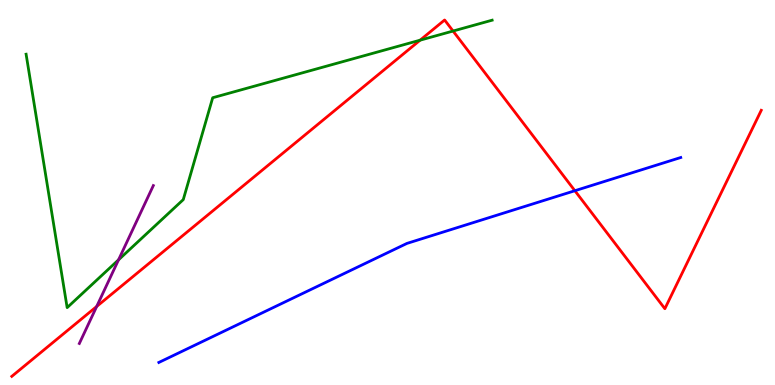[{'lines': ['blue', 'red'], 'intersections': [{'x': 7.42, 'y': 5.05}]}, {'lines': ['green', 'red'], 'intersections': [{'x': 5.42, 'y': 8.96}, {'x': 5.85, 'y': 9.19}]}, {'lines': ['purple', 'red'], 'intersections': [{'x': 1.25, 'y': 2.04}]}, {'lines': ['blue', 'green'], 'intersections': []}, {'lines': ['blue', 'purple'], 'intersections': []}, {'lines': ['green', 'purple'], 'intersections': [{'x': 1.53, 'y': 3.25}]}]